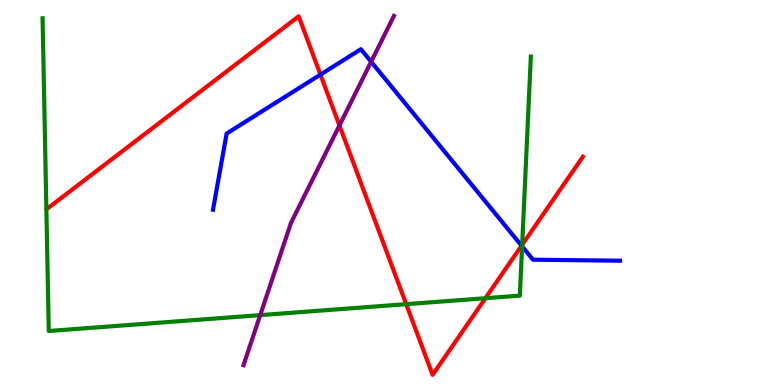[{'lines': ['blue', 'red'], 'intersections': [{'x': 4.13, 'y': 8.06}, {'x': 6.73, 'y': 3.62}]}, {'lines': ['green', 'red'], 'intersections': [{'x': 5.24, 'y': 2.1}, {'x': 6.26, 'y': 2.25}, {'x': 6.74, 'y': 3.64}]}, {'lines': ['purple', 'red'], 'intersections': [{'x': 4.38, 'y': 6.74}]}, {'lines': ['blue', 'green'], 'intersections': [{'x': 6.74, 'y': 3.6}]}, {'lines': ['blue', 'purple'], 'intersections': [{'x': 4.79, 'y': 8.4}]}, {'lines': ['green', 'purple'], 'intersections': [{'x': 3.36, 'y': 1.81}]}]